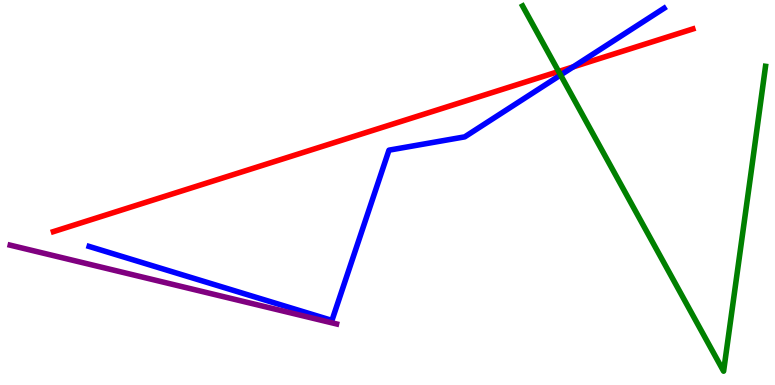[{'lines': ['blue', 'red'], 'intersections': [{'x': 7.4, 'y': 8.26}]}, {'lines': ['green', 'red'], 'intersections': [{'x': 7.21, 'y': 8.14}]}, {'lines': ['purple', 'red'], 'intersections': []}, {'lines': ['blue', 'green'], 'intersections': [{'x': 7.23, 'y': 8.05}]}, {'lines': ['blue', 'purple'], 'intersections': []}, {'lines': ['green', 'purple'], 'intersections': []}]